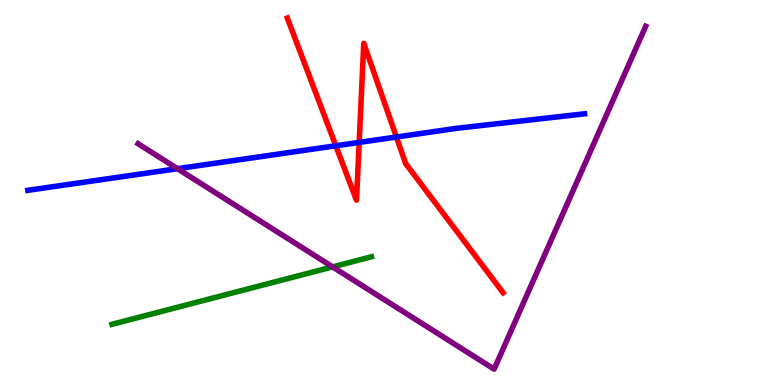[{'lines': ['blue', 'red'], 'intersections': [{'x': 4.33, 'y': 6.21}, {'x': 4.63, 'y': 6.3}, {'x': 5.11, 'y': 6.44}]}, {'lines': ['green', 'red'], 'intersections': []}, {'lines': ['purple', 'red'], 'intersections': []}, {'lines': ['blue', 'green'], 'intersections': []}, {'lines': ['blue', 'purple'], 'intersections': [{'x': 2.29, 'y': 5.62}]}, {'lines': ['green', 'purple'], 'intersections': [{'x': 4.29, 'y': 3.07}]}]